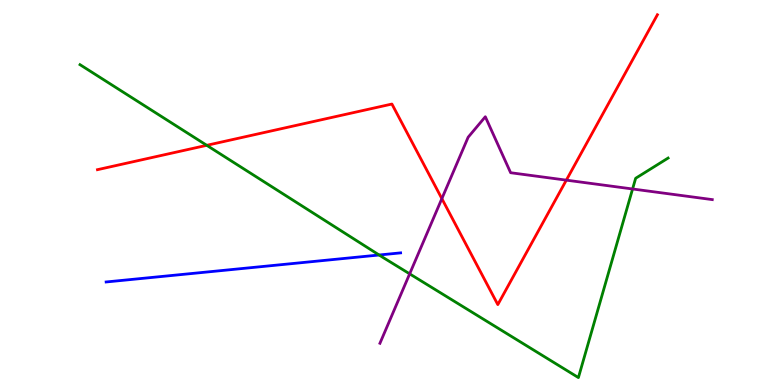[{'lines': ['blue', 'red'], 'intersections': []}, {'lines': ['green', 'red'], 'intersections': [{'x': 2.67, 'y': 6.23}]}, {'lines': ['purple', 'red'], 'intersections': [{'x': 5.7, 'y': 4.84}, {'x': 7.31, 'y': 5.32}]}, {'lines': ['blue', 'green'], 'intersections': [{'x': 4.89, 'y': 3.38}]}, {'lines': ['blue', 'purple'], 'intersections': []}, {'lines': ['green', 'purple'], 'intersections': [{'x': 5.29, 'y': 2.89}, {'x': 8.16, 'y': 5.09}]}]